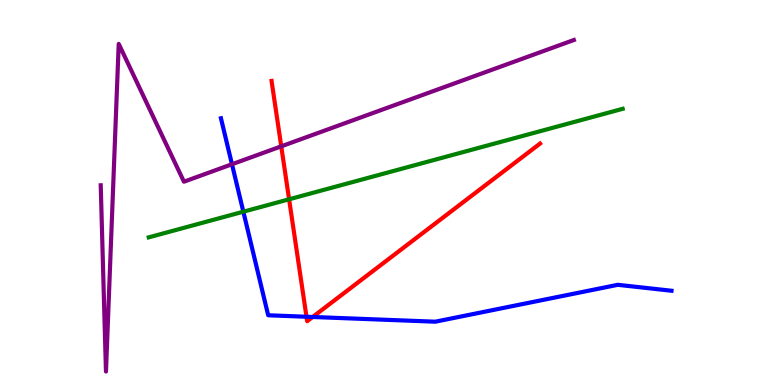[{'lines': ['blue', 'red'], 'intersections': [{'x': 3.95, 'y': 1.77}, {'x': 4.03, 'y': 1.77}]}, {'lines': ['green', 'red'], 'intersections': [{'x': 3.73, 'y': 4.82}]}, {'lines': ['purple', 'red'], 'intersections': [{'x': 3.63, 'y': 6.2}]}, {'lines': ['blue', 'green'], 'intersections': [{'x': 3.14, 'y': 4.5}]}, {'lines': ['blue', 'purple'], 'intersections': [{'x': 2.99, 'y': 5.73}]}, {'lines': ['green', 'purple'], 'intersections': []}]